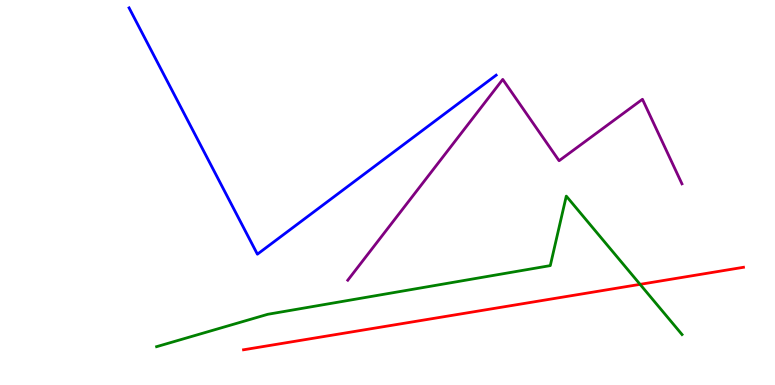[{'lines': ['blue', 'red'], 'intersections': []}, {'lines': ['green', 'red'], 'intersections': [{'x': 8.26, 'y': 2.61}]}, {'lines': ['purple', 'red'], 'intersections': []}, {'lines': ['blue', 'green'], 'intersections': []}, {'lines': ['blue', 'purple'], 'intersections': []}, {'lines': ['green', 'purple'], 'intersections': []}]